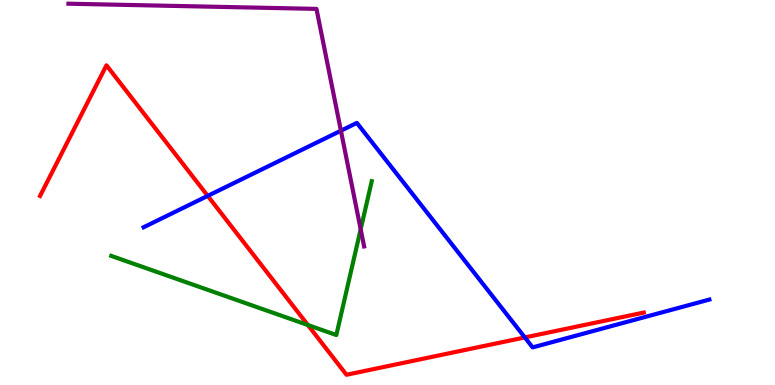[{'lines': ['blue', 'red'], 'intersections': [{'x': 2.68, 'y': 4.91}, {'x': 6.77, 'y': 1.24}]}, {'lines': ['green', 'red'], 'intersections': [{'x': 3.97, 'y': 1.56}]}, {'lines': ['purple', 'red'], 'intersections': []}, {'lines': ['blue', 'green'], 'intersections': []}, {'lines': ['blue', 'purple'], 'intersections': [{'x': 4.4, 'y': 6.6}]}, {'lines': ['green', 'purple'], 'intersections': [{'x': 4.65, 'y': 4.04}]}]